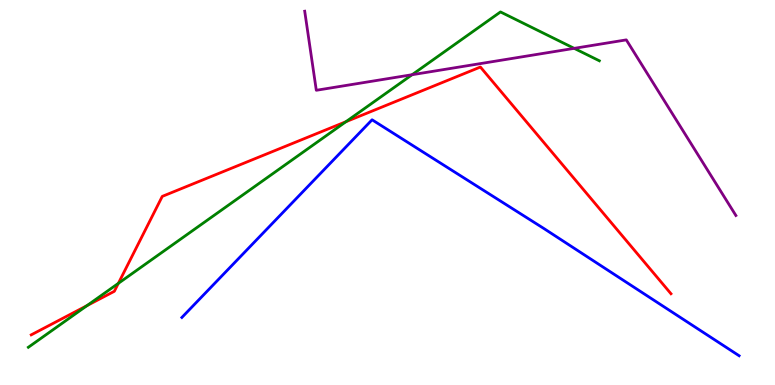[{'lines': ['blue', 'red'], 'intersections': []}, {'lines': ['green', 'red'], 'intersections': [{'x': 1.12, 'y': 2.06}, {'x': 1.53, 'y': 2.64}, {'x': 4.46, 'y': 6.84}]}, {'lines': ['purple', 'red'], 'intersections': []}, {'lines': ['blue', 'green'], 'intersections': []}, {'lines': ['blue', 'purple'], 'intersections': []}, {'lines': ['green', 'purple'], 'intersections': [{'x': 5.32, 'y': 8.06}, {'x': 7.41, 'y': 8.74}]}]